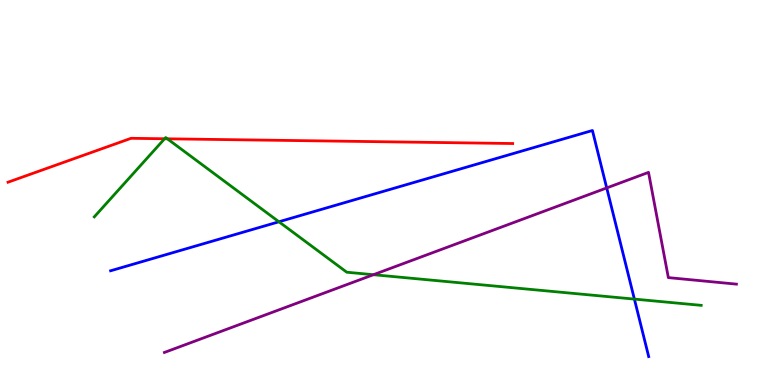[{'lines': ['blue', 'red'], 'intersections': []}, {'lines': ['green', 'red'], 'intersections': [{'x': 2.12, 'y': 6.4}, {'x': 2.16, 'y': 6.39}]}, {'lines': ['purple', 'red'], 'intersections': []}, {'lines': ['blue', 'green'], 'intersections': [{'x': 3.6, 'y': 4.24}, {'x': 8.19, 'y': 2.23}]}, {'lines': ['blue', 'purple'], 'intersections': [{'x': 7.83, 'y': 5.12}]}, {'lines': ['green', 'purple'], 'intersections': [{'x': 4.82, 'y': 2.86}]}]